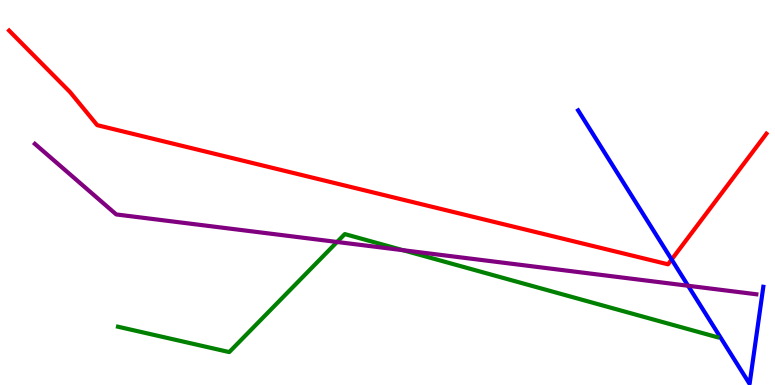[{'lines': ['blue', 'red'], 'intersections': [{'x': 8.67, 'y': 3.26}]}, {'lines': ['green', 'red'], 'intersections': []}, {'lines': ['purple', 'red'], 'intersections': []}, {'lines': ['blue', 'green'], 'intersections': []}, {'lines': ['blue', 'purple'], 'intersections': [{'x': 8.88, 'y': 2.58}]}, {'lines': ['green', 'purple'], 'intersections': [{'x': 4.35, 'y': 3.71}, {'x': 5.2, 'y': 3.5}]}]